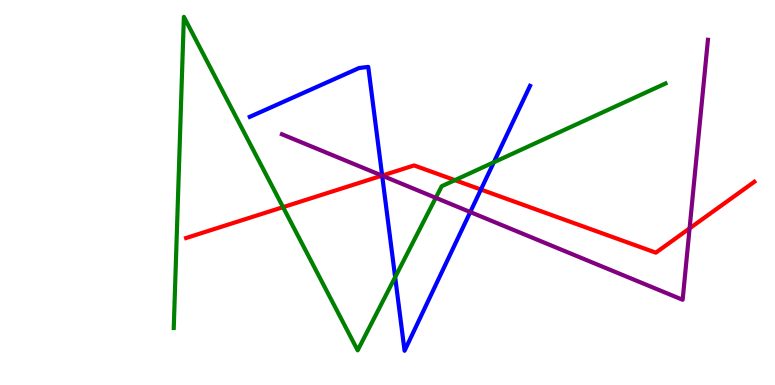[{'lines': ['blue', 'red'], 'intersections': [{'x': 4.93, 'y': 5.44}, {'x': 6.21, 'y': 5.08}]}, {'lines': ['green', 'red'], 'intersections': [{'x': 3.65, 'y': 4.62}, {'x': 5.87, 'y': 5.32}]}, {'lines': ['purple', 'red'], 'intersections': [{'x': 4.93, 'y': 5.44}, {'x': 8.9, 'y': 4.07}]}, {'lines': ['blue', 'green'], 'intersections': [{'x': 5.1, 'y': 2.8}, {'x': 6.37, 'y': 5.78}]}, {'lines': ['blue', 'purple'], 'intersections': [{'x': 4.93, 'y': 5.44}, {'x': 6.07, 'y': 4.49}]}, {'lines': ['green', 'purple'], 'intersections': [{'x': 5.62, 'y': 4.86}]}]